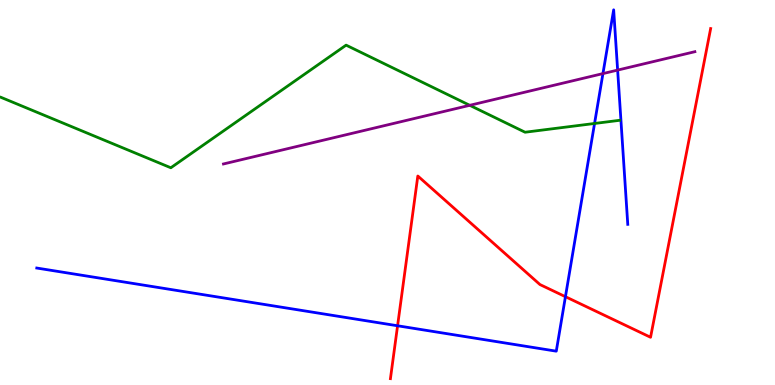[{'lines': ['blue', 'red'], 'intersections': [{'x': 5.13, 'y': 1.54}, {'x': 7.3, 'y': 2.29}]}, {'lines': ['green', 'red'], 'intersections': []}, {'lines': ['purple', 'red'], 'intersections': []}, {'lines': ['blue', 'green'], 'intersections': [{'x': 7.67, 'y': 6.79}]}, {'lines': ['blue', 'purple'], 'intersections': [{'x': 7.78, 'y': 8.09}, {'x': 7.97, 'y': 8.18}]}, {'lines': ['green', 'purple'], 'intersections': [{'x': 6.06, 'y': 7.26}]}]